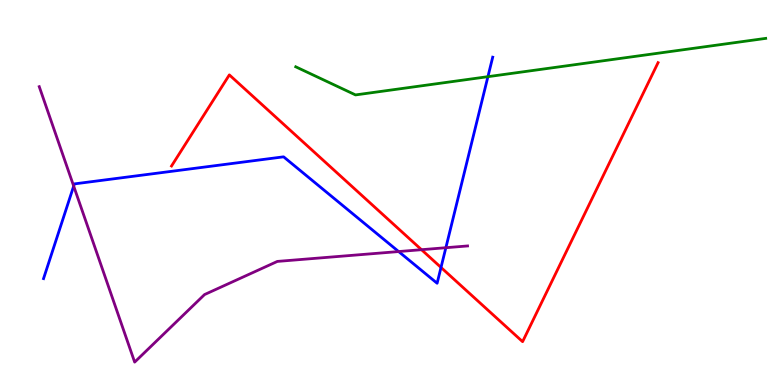[{'lines': ['blue', 'red'], 'intersections': [{'x': 5.69, 'y': 3.05}]}, {'lines': ['green', 'red'], 'intersections': []}, {'lines': ['purple', 'red'], 'intersections': [{'x': 5.44, 'y': 3.51}]}, {'lines': ['blue', 'green'], 'intersections': [{'x': 6.3, 'y': 8.01}]}, {'lines': ['blue', 'purple'], 'intersections': [{'x': 0.951, 'y': 5.17}, {'x': 5.14, 'y': 3.47}, {'x': 5.75, 'y': 3.57}]}, {'lines': ['green', 'purple'], 'intersections': []}]